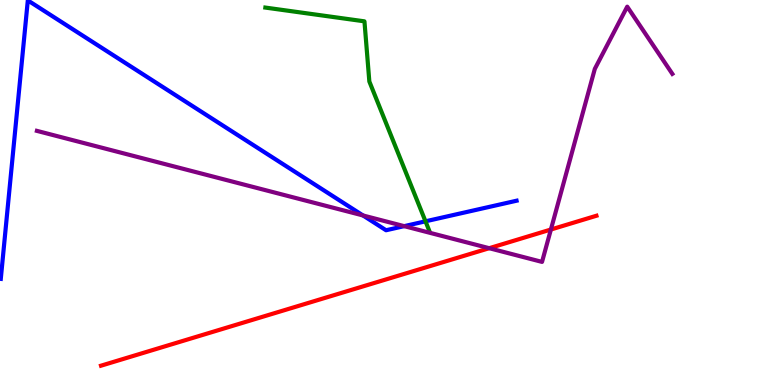[{'lines': ['blue', 'red'], 'intersections': []}, {'lines': ['green', 'red'], 'intersections': []}, {'lines': ['purple', 'red'], 'intersections': [{'x': 6.31, 'y': 3.55}, {'x': 7.11, 'y': 4.04}]}, {'lines': ['blue', 'green'], 'intersections': [{'x': 5.49, 'y': 4.25}]}, {'lines': ['blue', 'purple'], 'intersections': [{'x': 4.68, 'y': 4.4}, {'x': 5.22, 'y': 4.13}]}, {'lines': ['green', 'purple'], 'intersections': []}]